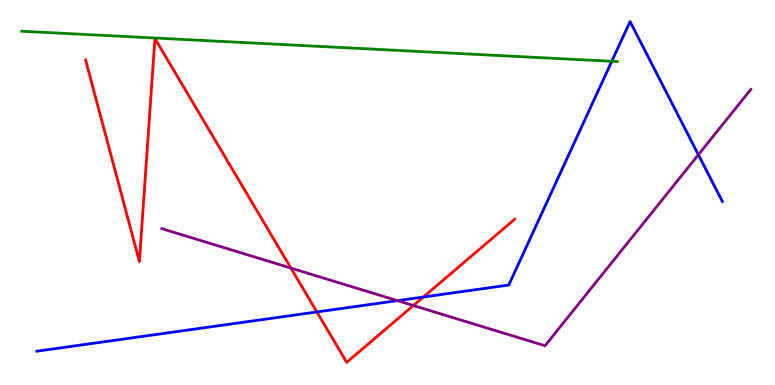[{'lines': ['blue', 'red'], 'intersections': [{'x': 4.09, 'y': 1.9}, {'x': 5.46, 'y': 2.29}]}, {'lines': ['green', 'red'], 'intersections': []}, {'lines': ['purple', 'red'], 'intersections': [{'x': 3.75, 'y': 3.04}, {'x': 5.33, 'y': 2.06}]}, {'lines': ['blue', 'green'], 'intersections': [{'x': 7.89, 'y': 8.41}]}, {'lines': ['blue', 'purple'], 'intersections': [{'x': 5.13, 'y': 2.19}, {'x': 9.01, 'y': 5.98}]}, {'lines': ['green', 'purple'], 'intersections': []}]